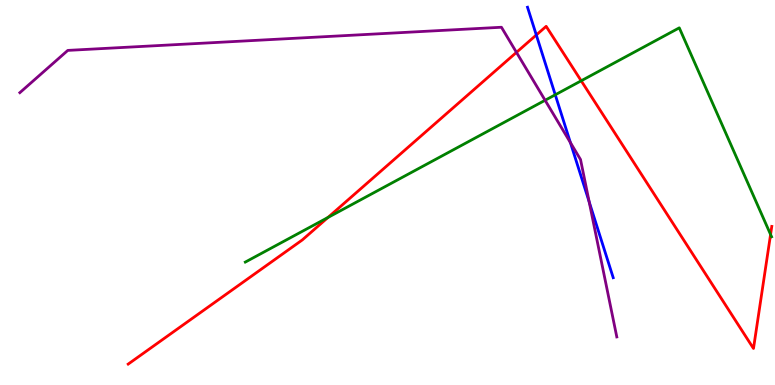[{'lines': ['blue', 'red'], 'intersections': [{'x': 6.92, 'y': 9.09}]}, {'lines': ['green', 'red'], 'intersections': [{'x': 4.23, 'y': 4.35}, {'x': 7.5, 'y': 7.9}, {'x': 9.94, 'y': 3.91}]}, {'lines': ['purple', 'red'], 'intersections': [{'x': 6.66, 'y': 8.64}]}, {'lines': ['blue', 'green'], 'intersections': [{'x': 7.16, 'y': 7.54}]}, {'lines': ['blue', 'purple'], 'intersections': [{'x': 7.36, 'y': 6.3}, {'x': 7.6, 'y': 4.76}]}, {'lines': ['green', 'purple'], 'intersections': [{'x': 7.03, 'y': 7.4}]}]